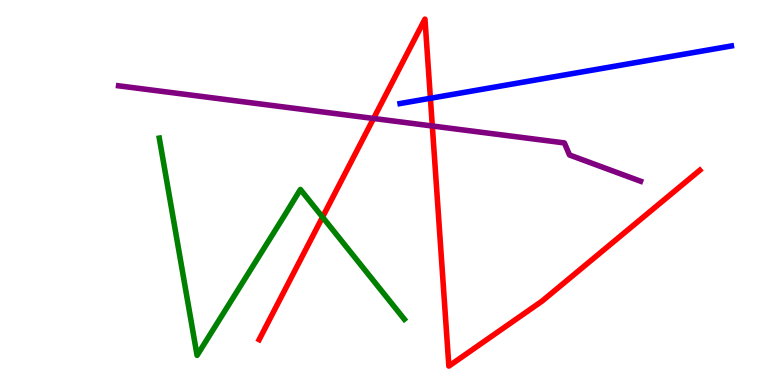[{'lines': ['blue', 'red'], 'intersections': [{'x': 5.55, 'y': 7.45}]}, {'lines': ['green', 'red'], 'intersections': [{'x': 4.16, 'y': 4.36}]}, {'lines': ['purple', 'red'], 'intersections': [{'x': 4.82, 'y': 6.92}, {'x': 5.58, 'y': 6.73}]}, {'lines': ['blue', 'green'], 'intersections': []}, {'lines': ['blue', 'purple'], 'intersections': []}, {'lines': ['green', 'purple'], 'intersections': []}]